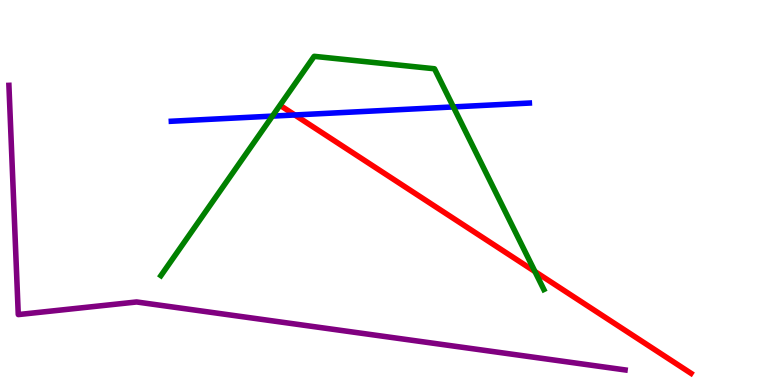[{'lines': ['blue', 'red'], 'intersections': [{'x': 3.8, 'y': 7.01}]}, {'lines': ['green', 'red'], 'intersections': [{'x': 6.9, 'y': 2.95}]}, {'lines': ['purple', 'red'], 'intersections': []}, {'lines': ['blue', 'green'], 'intersections': [{'x': 3.51, 'y': 6.98}, {'x': 5.85, 'y': 7.22}]}, {'lines': ['blue', 'purple'], 'intersections': []}, {'lines': ['green', 'purple'], 'intersections': []}]